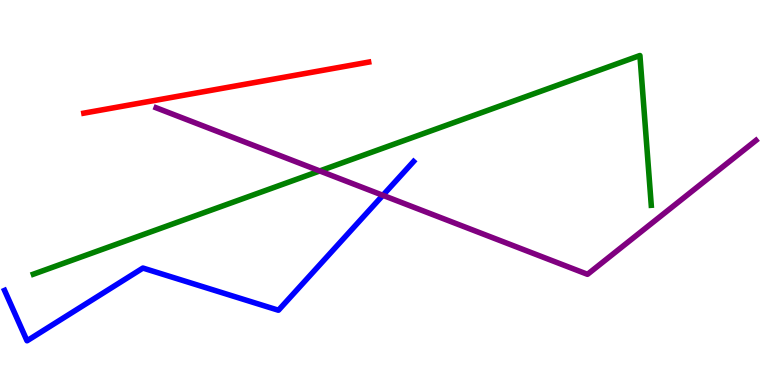[{'lines': ['blue', 'red'], 'intersections': []}, {'lines': ['green', 'red'], 'intersections': []}, {'lines': ['purple', 'red'], 'intersections': []}, {'lines': ['blue', 'green'], 'intersections': []}, {'lines': ['blue', 'purple'], 'intersections': [{'x': 4.94, 'y': 4.93}]}, {'lines': ['green', 'purple'], 'intersections': [{'x': 4.13, 'y': 5.56}]}]